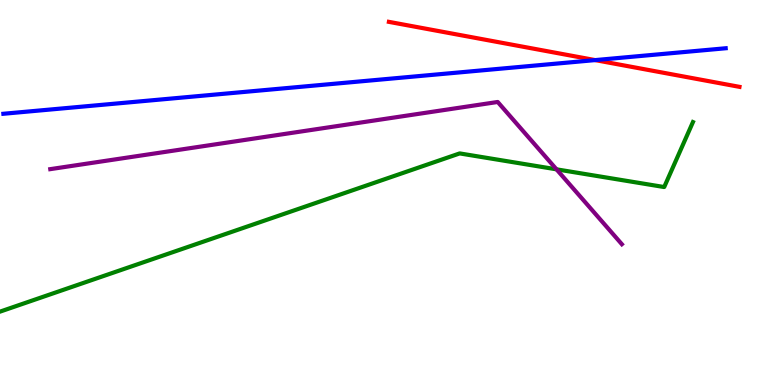[{'lines': ['blue', 'red'], 'intersections': [{'x': 7.68, 'y': 8.44}]}, {'lines': ['green', 'red'], 'intersections': []}, {'lines': ['purple', 'red'], 'intersections': []}, {'lines': ['blue', 'green'], 'intersections': []}, {'lines': ['blue', 'purple'], 'intersections': []}, {'lines': ['green', 'purple'], 'intersections': [{'x': 7.18, 'y': 5.6}]}]